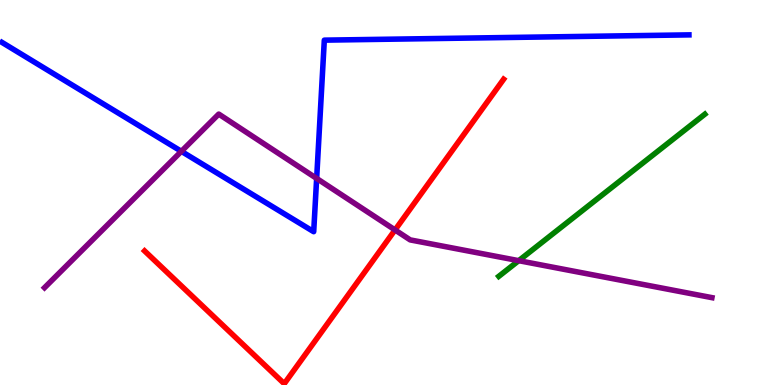[{'lines': ['blue', 'red'], 'intersections': []}, {'lines': ['green', 'red'], 'intersections': []}, {'lines': ['purple', 'red'], 'intersections': [{'x': 5.1, 'y': 4.03}]}, {'lines': ['blue', 'green'], 'intersections': []}, {'lines': ['blue', 'purple'], 'intersections': [{'x': 2.34, 'y': 6.07}, {'x': 4.09, 'y': 5.37}]}, {'lines': ['green', 'purple'], 'intersections': [{'x': 6.69, 'y': 3.23}]}]